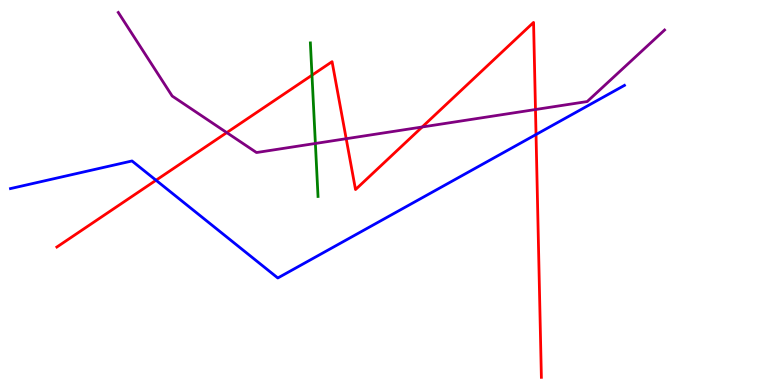[{'lines': ['blue', 'red'], 'intersections': [{'x': 2.01, 'y': 5.32}, {'x': 6.92, 'y': 6.51}]}, {'lines': ['green', 'red'], 'intersections': [{'x': 4.03, 'y': 8.05}]}, {'lines': ['purple', 'red'], 'intersections': [{'x': 2.93, 'y': 6.56}, {'x': 4.47, 'y': 6.4}, {'x': 5.45, 'y': 6.7}, {'x': 6.91, 'y': 7.16}]}, {'lines': ['blue', 'green'], 'intersections': []}, {'lines': ['blue', 'purple'], 'intersections': []}, {'lines': ['green', 'purple'], 'intersections': [{'x': 4.07, 'y': 6.27}]}]